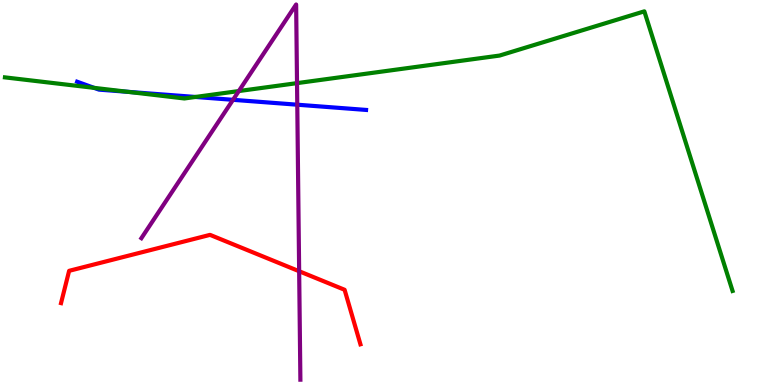[{'lines': ['blue', 'red'], 'intersections': []}, {'lines': ['green', 'red'], 'intersections': []}, {'lines': ['purple', 'red'], 'intersections': [{'x': 3.86, 'y': 2.95}]}, {'lines': ['blue', 'green'], 'intersections': [{'x': 1.21, 'y': 7.72}, {'x': 1.65, 'y': 7.61}, {'x': 2.52, 'y': 7.48}]}, {'lines': ['blue', 'purple'], 'intersections': [{'x': 3.01, 'y': 7.41}, {'x': 3.84, 'y': 7.28}]}, {'lines': ['green', 'purple'], 'intersections': [{'x': 3.08, 'y': 7.63}, {'x': 3.83, 'y': 7.84}]}]